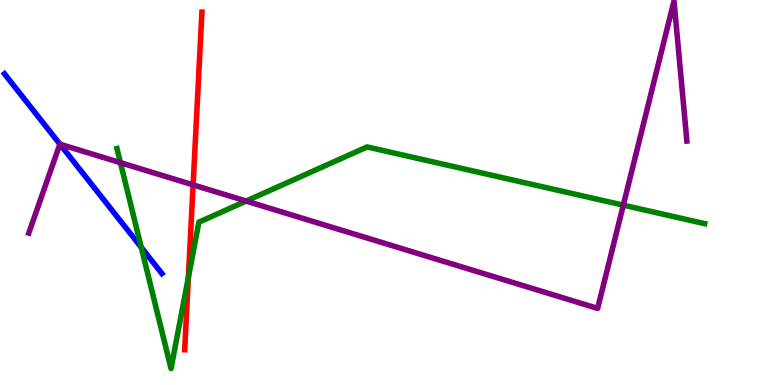[{'lines': ['blue', 'red'], 'intersections': []}, {'lines': ['green', 'red'], 'intersections': [{'x': 2.43, 'y': 2.79}]}, {'lines': ['purple', 'red'], 'intersections': [{'x': 2.49, 'y': 5.2}]}, {'lines': ['blue', 'green'], 'intersections': [{'x': 1.82, 'y': 3.58}]}, {'lines': ['blue', 'purple'], 'intersections': [{'x': 0.774, 'y': 6.25}]}, {'lines': ['green', 'purple'], 'intersections': [{'x': 1.55, 'y': 5.77}, {'x': 3.18, 'y': 4.78}, {'x': 8.04, 'y': 4.67}]}]